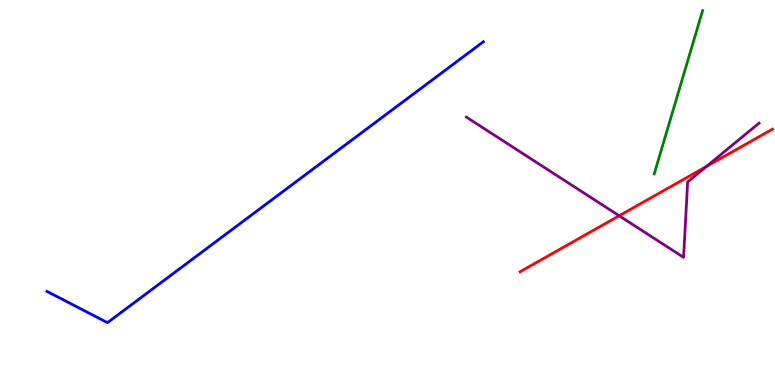[{'lines': ['blue', 'red'], 'intersections': []}, {'lines': ['green', 'red'], 'intersections': []}, {'lines': ['purple', 'red'], 'intersections': [{'x': 7.99, 'y': 4.4}, {'x': 9.12, 'y': 5.68}]}, {'lines': ['blue', 'green'], 'intersections': []}, {'lines': ['blue', 'purple'], 'intersections': []}, {'lines': ['green', 'purple'], 'intersections': []}]